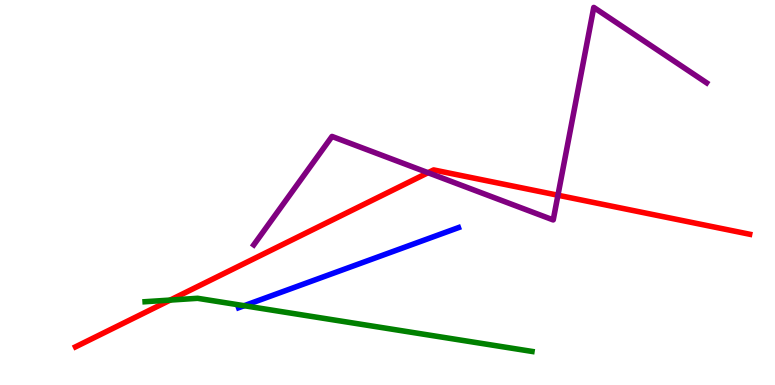[{'lines': ['blue', 'red'], 'intersections': []}, {'lines': ['green', 'red'], 'intersections': [{'x': 2.2, 'y': 2.21}]}, {'lines': ['purple', 'red'], 'intersections': [{'x': 5.52, 'y': 5.51}, {'x': 7.2, 'y': 4.93}]}, {'lines': ['blue', 'green'], 'intersections': [{'x': 3.15, 'y': 2.06}]}, {'lines': ['blue', 'purple'], 'intersections': []}, {'lines': ['green', 'purple'], 'intersections': []}]